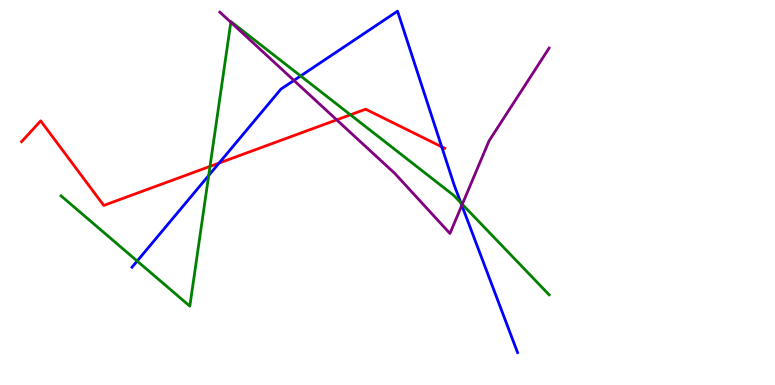[{'lines': ['blue', 'red'], 'intersections': [{'x': 2.83, 'y': 5.76}, {'x': 5.7, 'y': 6.19}]}, {'lines': ['green', 'red'], 'intersections': [{'x': 2.71, 'y': 5.68}, {'x': 4.52, 'y': 7.02}]}, {'lines': ['purple', 'red'], 'intersections': [{'x': 4.34, 'y': 6.89}]}, {'lines': ['blue', 'green'], 'intersections': [{'x': 1.77, 'y': 3.22}, {'x': 2.69, 'y': 5.44}, {'x': 3.88, 'y': 8.03}, {'x': 5.95, 'y': 4.73}]}, {'lines': ['blue', 'purple'], 'intersections': [{'x': 3.79, 'y': 7.91}, {'x': 5.96, 'y': 4.67}]}, {'lines': ['green', 'purple'], 'intersections': [{'x': 2.98, 'y': 9.42}, {'x': 5.96, 'y': 4.69}]}]